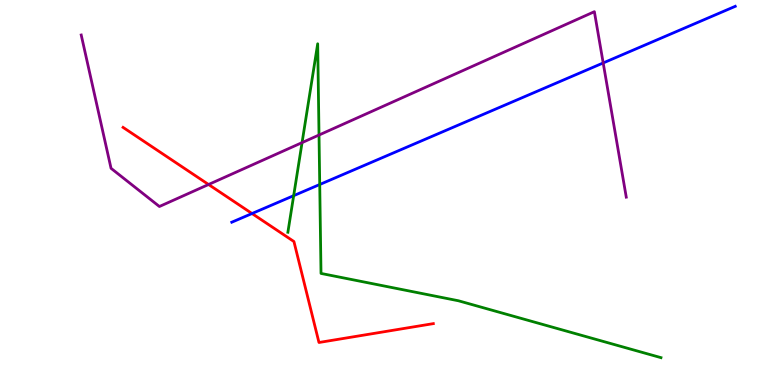[{'lines': ['blue', 'red'], 'intersections': [{'x': 3.25, 'y': 4.45}]}, {'lines': ['green', 'red'], 'intersections': []}, {'lines': ['purple', 'red'], 'intersections': [{'x': 2.69, 'y': 5.21}]}, {'lines': ['blue', 'green'], 'intersections': [{'x': 3.79, 'y': 4.92}, {'x': 4.13, 'y': 5.21}]}, {'lines': ['blue', 'purple'], 'intersections': [{'x': 7.78, 'y': 8.36}]}, {'lines': ['green', 'purple'], 'intersections': [{'x': 3.9, 'y': 6.3}, {'x': 4.12, 'y': 6.49}]}]